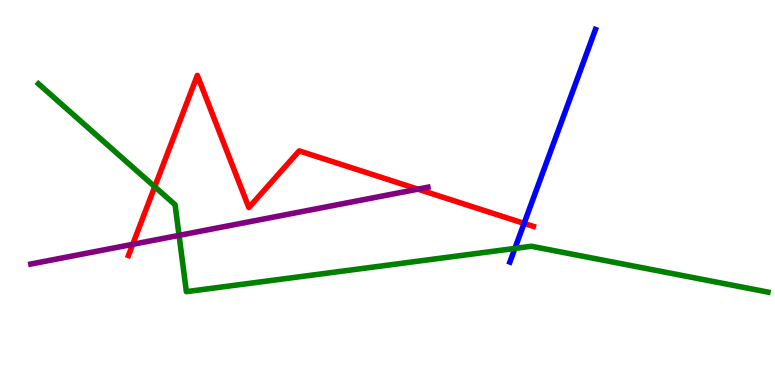[{'lines': ['blue', 'red'], 'intersections': [{'x': 6.76, 'y': 4.2}]}, {'lines': ['green', 'red'], 'intersections': [{'x': 2.0, 'y': 5.15}]}, {'lines': ['purple', 'red'], 'intersections': [{'x': 1.71, 'y': 3.65}, {'x': 5.39, 'y': 5.09}]}, {'lines': ['blue', 'green'], 'intersections': [{'x': 6.64, 'y': 3.55}]}, {'lines': ['blue', 'purple'], 'intersections': []}, {'lines': ['green', 'purple'], 'intersections': [{'x': 2.31, 'y': 3.89}]}]